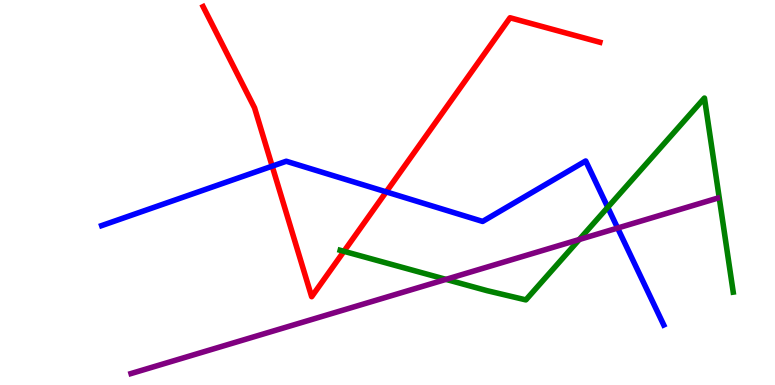[{'lines': ['blue', 'red'], 'intersections': [{'x': 3.51, 'y': 5.68}, {'x': 4.98, 'y': 5.02}]}, {'lines': ['green', 'red'], 'intersections': [{'x': 4.44, 'y': 3.47}]}, {'lines': ['purple', 'red'], 'intersections': []}, {'lines': ['blue', 'green'], 'intersections': [{'x': 7.84, 'y': 4.62}]}, {'lines': ['blue', 'purple'], 'intersections': [{'x': 7.97, 'y': 4.08}]}, {'lines': ['green', 'purple'], 'intersections': [{'x': 5.75, 'y': 2.74}, {'x': 7.47, 'y': 3.78}]}]